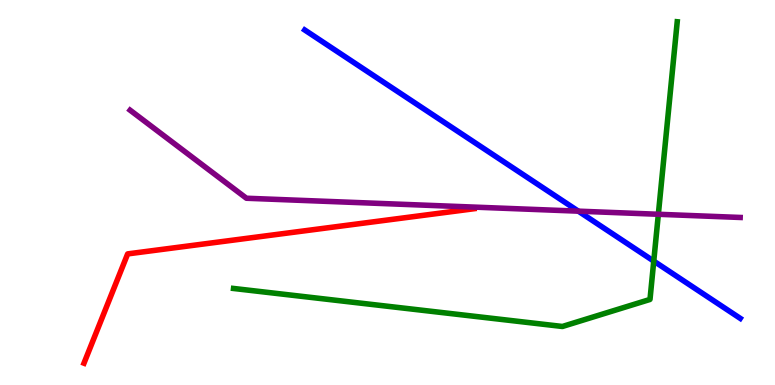[{'lines': ['blue', 'red'], 'intersections': []}, {'lines': ['green', 'red'], 'intersections': []}, {'lines': ['purple', 'red'], 'intersections': []}, {'lines': ['blue', 'green'], 'intersections': [{'x': 8.44, 'y': 3.22}]}, {'lines': ['blue', 'purple'], 'intersections': [{'x': 7.46, 'y': 4.52}]}, {'lines': ['green', 'purple'], 'intersections': [{'x': 8.49, 'y': 4.43}]}]